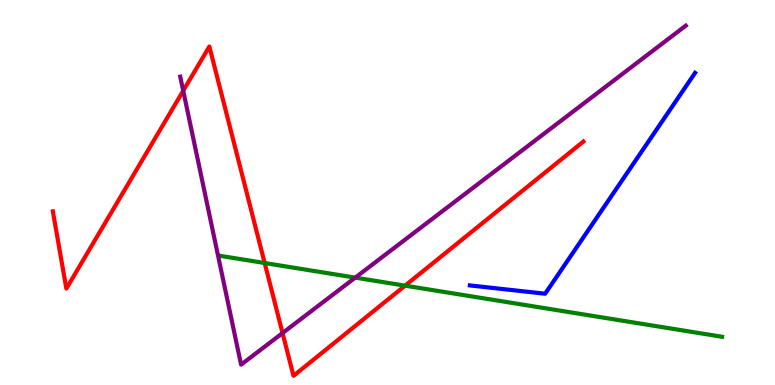[{'lines': ['blue', 'red'], 'intersections': []}, {'lines': ['green', 'red'], 'intersections': [{'x': 3.42, 'y': 3.17}, {'x': 5.23, 'y': 2.58}]}, {'lines': ['purple', 'red'], 'intersections': [{'x': 2.36, 'y': 7.64}, {'x': 3.65, 'y': 1.35}]}, {'lines': ['blue', 'green'], 'intersections': []}, {'lines': ['blue', 'purple'], 'intersections': []}, {'lines': ['green', 'purple'], 'intersections': [{'x': 4.58, 'y': 2.79}]}]